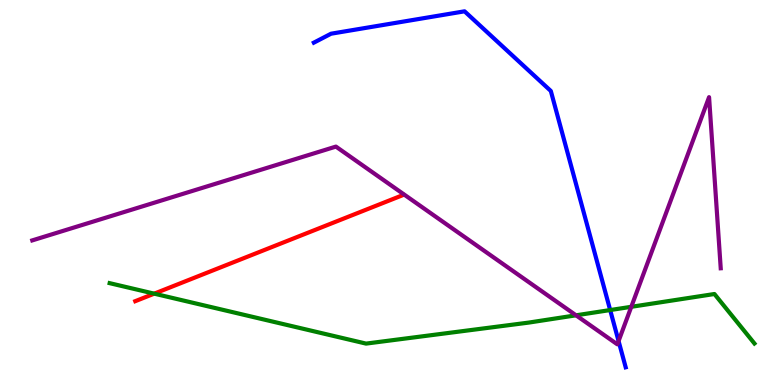[{'lines': ['blue', 'red'], 'intersections': []}, {'lines': ['green', 'red'], 'intersections': [{'x': 1.99, 'y': 2.37}]}, {'lines': ['purple', 'red'], 'intersections': []}, {'lines': ['blue', 'green'], 'intersections': [{'x': 7.87, 'y': 1.95}]}, {'lines': ['blue', 'purple'], 'intersections': [{'x': 7.98, 'y': 1.14}]}, {'lines': ['green', 'purple'], 'intersections': [{'x': 7.43, 'y': 1.81}, {'x': 8.15, 'y': 2.03}]}]